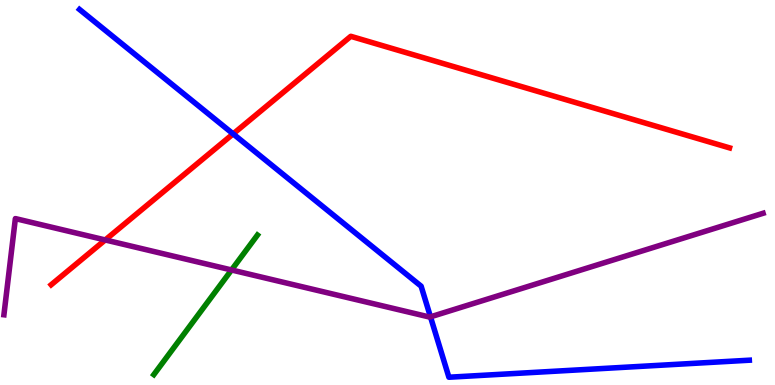[{'lines': ['blue', 'red'], 'intersections': [{'x': 3.01, 'y': 6.52}]}, {'lines': ['green', 'red'], 'intersections': []}, {'lines': ['purple', 'red'], 'intersections': [{'x': 1.36, 'y': 3.77}]}, {'lines': ['blue', 'green'], 'intersections': []}, {'lines': ['blue', 'purple'], 'intersections': [{'x': 5.55, 'y': 1.77}]}, {'lines': ['green', 'purple'], 'intersections': [{'x': 2.99, 'y': 2.99}]}]